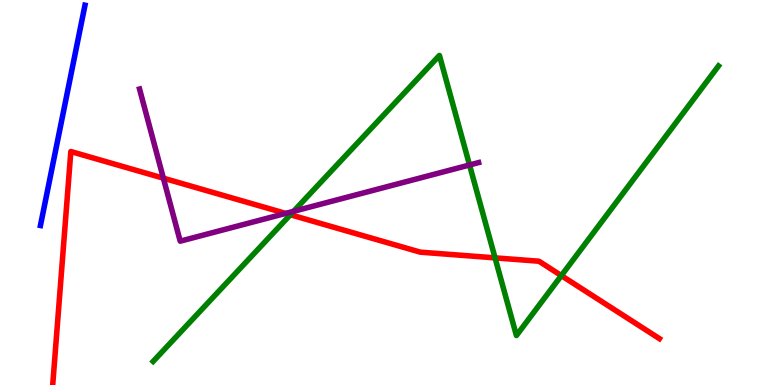[{'lines': ['blue', 'red'], 'intersections': []}, {'lines': ['green', 'red'], 'intersections': [{'x': 3.75, 'y': 4.42}, {'x': 6.39, 'y': 3.3}, {'x': 7.24, 'y': 2.84}]}, {'lines': ['purple', 'red'], 'intersections': [{'x': 2.11, 'y': 5.37}, {'x': 3.69, 'y': 4.46}]}, {'lines': ['blue', 'green'], 'intersections': []}, {'lines': ['blue', 'purple'], 'intersections': []}, {'lines': ['green', 'purple'], 'intersections': [{'x': 3.79, 'y': 4.51}, {'x': 6.06, 'y': 5.71}]}]